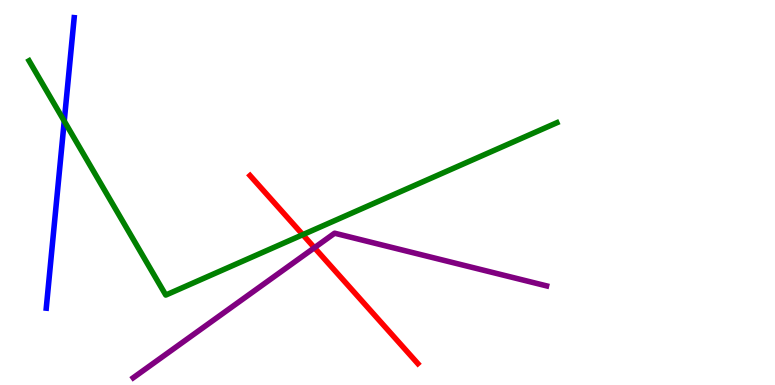[{'lines': ['blue', 'red'], 'intersections': []}, {'lines': ['green', 'red'], 'intersections': [{'x': 3.91, 'y': 3.9}]}, {'lines': ['purple', 'red'], 'intersections': [{'x': 4.06, 'y': 3.57}]}, {'lines': ['blue', 'green'], 'intersections': [{'x': 0.829, 'y': 6.86}]}, {'lines': ['blue', 'purple'], 'intersections': []}, {'lines': ['green', 'purple'], 'intersections': []}]